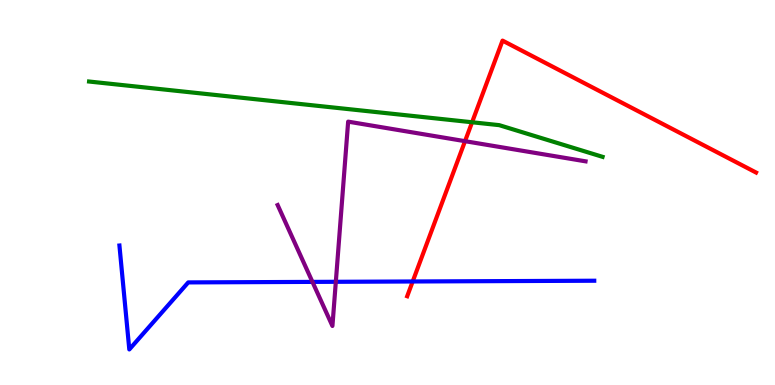[{'lines': ['blue', 'red'], 'intersections': [{'x': 5.33, 'y': 2.69}]}, {'lines': ['green', 'red'], 'intersections': [{'x': 6.09, 'y': 6.82}]}, {'lines': ['purple', 'red'], 'intersections': [{'x': 6.0, 'y': 6.33}]}, {'lines': ['blue', 'green'], 'intersections': []}, {'lines': ['blue', 'purple'], 'intersections': [{'x': 4.03, 'y': 2.68}, {'x': 4.33, 'y': 2.68}]}, {'lines': ['green', 'purple'], 'intersections': []}]